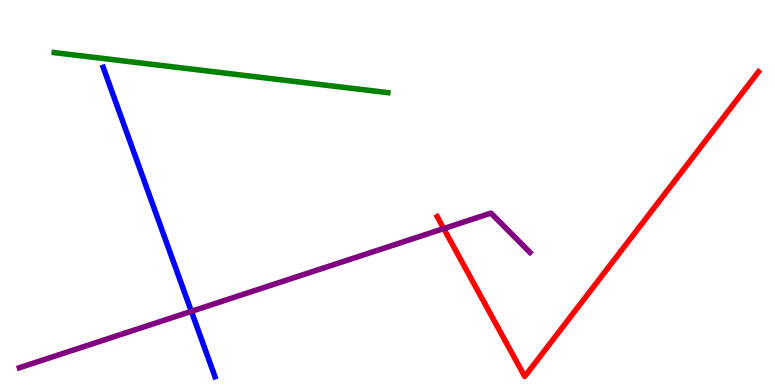[{'lines': ['blue', 'red'], 'intersections': []}, {'lines': ['green', 'red'], 'intersections': []}, {'lines': ['purple', 'red'], 'intersections': [{'x': 5.73, 'y': 4.06}]}, {'lines': ['blue', 'green'], 'intersections': []}, {'lines': ['blue', 'purple'], 'intersections': [{'x': 2.47, 'y': 1.91}]}, {'lines': ['green', 'purple'], 'intersections': []}]